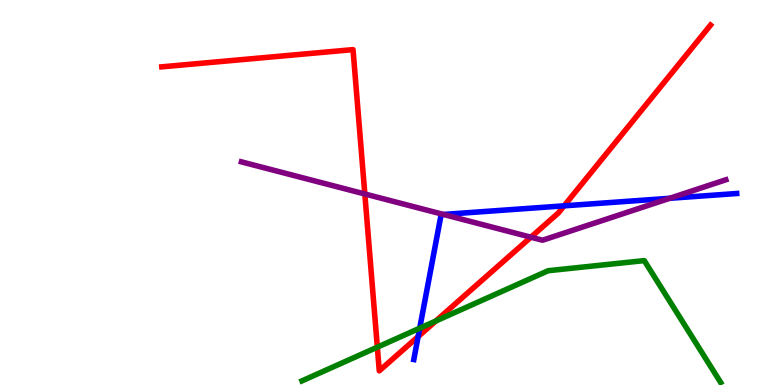[{'lines': ['blue', 'red'], 'intersections': [{'x': 5.4, 'y': 1.26}, {'x': 7.28, 'y': 4.65}]}, {'lines': ['green', 'red'], 'intersections': [{'x': 4.87, 'y': 0.983}, {'x': 5.62, 'y': 1.66}]}, {'lines': ['purple', 'red'], 'intersections': [{'x': 4.71, 'y': 4.96}, {'x': 6.85, 'y': 3.84}]}, {'lines': ['blue', 'green'], 'intersections': [{'x': 5.42, 'y': 1.48}]}, {'lines': ['blue', 'purple'], 'intersections': [{'x': 5.72, 'y': 4.43}, {'x': 8.64, 'y': 4.85}]}, {'lines': ['green', 'purple'], 'intersections': []}]